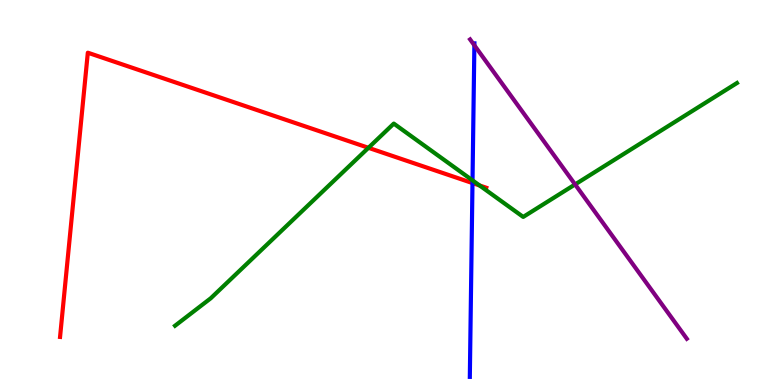[{'lines': ['blue', 'red'], 'intersections': [{'x': 6.1, 'y': 5.25}]}, {'lines': ['green', 'red'], 'intersections': [{'x': 4.75, 'y': 6.16}, {'x': 6.19, 'y': 5.18}]}, {'lines': ['purple', 'red'], 'intersections': []}, {'lines': ['blue', 'green'], 'intersections': [{'x': 6.1, 'y': 5.31}]}, {'lines': ['blue', 'purple'], 'intersections': [{'x': 6.12, 'y': 8.82}]}, {'lines': ['green', 'purple'], 'intersections': [{'x': 7.42, 'y': 5.21}]}]